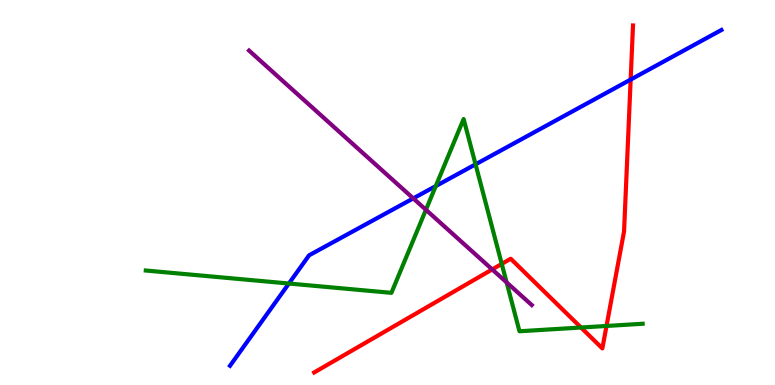[{'lines': ['blue', 'red'], 'intersections': [{'x': 8.14, 'y': 7.93}]}, {'lines': ['green', 'red'], 'intersections': [{'x': 6.47, 'y': 3.15}, {'x': 7.5, 'y': 1.49}, {'x': 7.83, 'y': 1.53}]}, {'lines': ['purple', 'red'], 'intersections': [{'x': 6.35, 'y': 3.0}]}, {'lines': ['blue', 'green'], 'intersections': [{'x': 3.73, 'y': 2.64}, {'x': 5.62, 'y': 5.17}, {'x': 6.14, 'y': 5.73}]}, {'lines': ['blue', 'purple'], 'intersections': [{'x': 5.33, 'y': 4.85}]}, {'lines': ['green', 'purple'], 'intersections': [{'x': 5.5, 'y': 4.55}, {'x': 6.54, 'y': 2.66}]}]